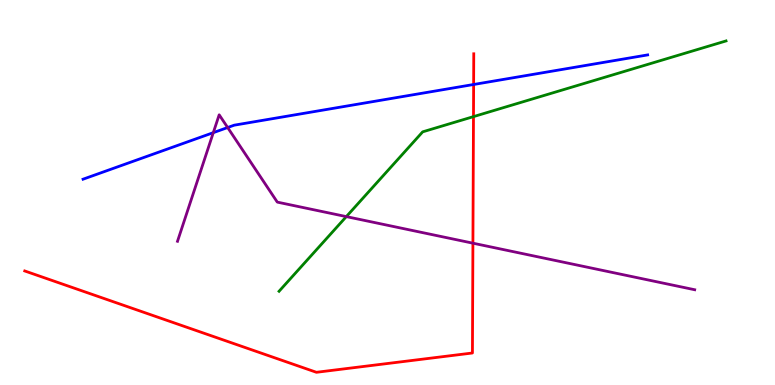[{'lines': ['blue', 'red'], 'intersections': [{'x': 6.11, 'y': 7.81}]}, {'lines': ['green', 'red'], 'intersections': [{'x': 6.11, 'y': 6.97}]}, {'lines': ['purple', 'red'], 'intersections': [{'x': 6.1, 'y': 3.68}]}, {'lines': ['blue', 'green'], 'intersections': []}, {'lines': ['blue', 'purple'], 'intersections': [{'x': 2.75, 'y': 6.55}, {'x': 2.94, 'y': 6.69}]}, {'lines': ['green', 'purple'], 'intersections': [{'x': 4.47, 'y': 4.37}]}]